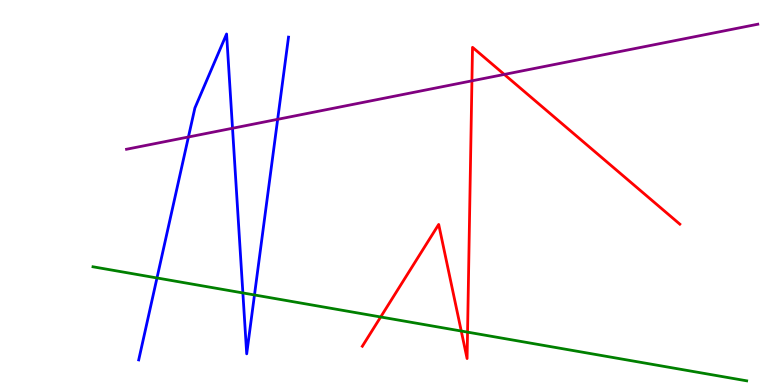[{'lines': ['blue', 'red'], 'intersections': []}, {'lines': ['green', 'red'], 'intersections': [{'x': 4.91, 'y': 1.77}, {'x': 5.95, 'y': 1.4}, {'x': 6.03, 'y': 1.37}]}, {'lines': ['purple', 'red'], 'intersections': [{'x': 6.09, 'y': 7.9}, {'x': 6.51, 'y': 8.07}]}, {'lines': ['blue', 'green'], 'intersections': [{'x': 2.03, 'y': 2.78}, {'x': 3.13, 'y': 2.39}, {'x': 3.28, 'y': 2.34}]}, {'lines': ['blue', 'purple'], 'intersections': [{'x': 2.43, 'y': 6.44}, {'x': 3.0, 'y': 6.67}, {'x': 3.58, 'y': 6.9}]}, {'lines': ['green', 'purple'], 'intersections': []}]